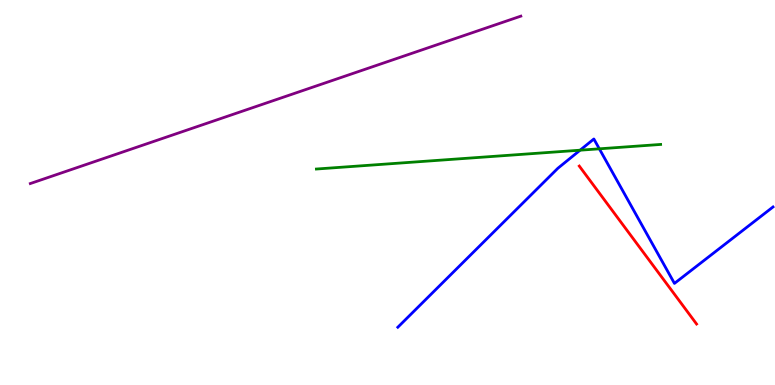[{'lines': ['blue', 'red'], 'intersections': []}, {'lines': ['green', 'red'], 'intersections': []}, {'lines': ['purple', 'red'], 'intersections': []}, {'lines': ['blue', 'green'], 'intersections': [{'x': 7.49, 'y': 6.1}, {'x': 7.73, 'y': 6.13}]}, {'lines': ['blue', 'purple'], 'intersections': []}, {'lines': ['green', 'purple'], 'intersections': []}]